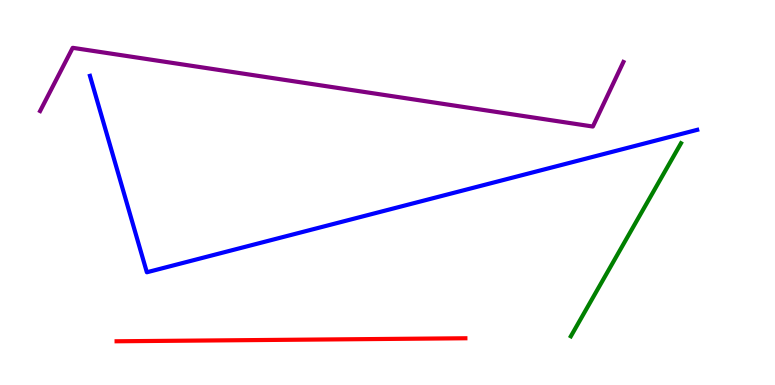[{'lines': ['blue', 'red'], 'intersections': []}, {'lines': ['green', 'red'], 'intersections': []}, {'lines': ['purple', 'red'], 'intersections': []}, {'lines': ['blue', 'green'], 'intersections': []}, {'lines': ['blue', 'purple'], 'intersections': []}, {'lines': ['green', 'purple'], 'intersections': []}]